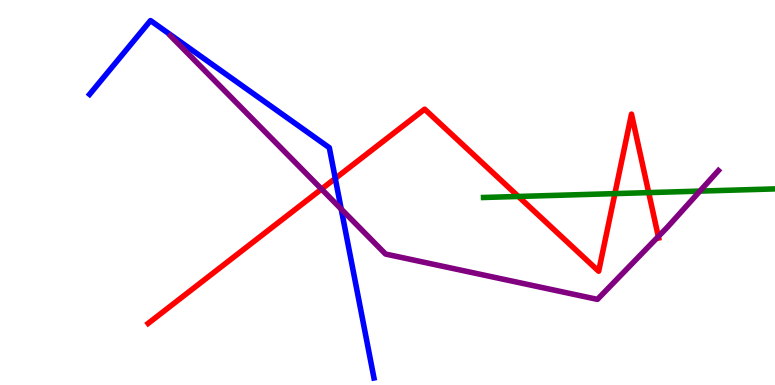[{'lines': ['blue', 'red'], 'intersections': [{'x': 4.33, 'y': 5.37}]}, {'lines': ['green', 'red'], 'intersections': [{'x': 6.69, 'y': 4.9}, {'x': 7.93, 'y': 4.97}, {'x': 8.37, 'y': 5.0}]}, {'lines': ['purple', 'red'], 'intersections': [{'x': 4.15, 'y': 5.09}, {'x': 8.49, 'y': 3.86}]}, {'lines': ['blue', 'green'], 'intersections': []}, {'lines': ['blue', 'purple'], 'intersections': [{'x': 4.4, 'y': 4.57}]}, {'lines': ['green', 'purple'], 'intersections': [{'x': 9.03, 'y': 5.04}]}]